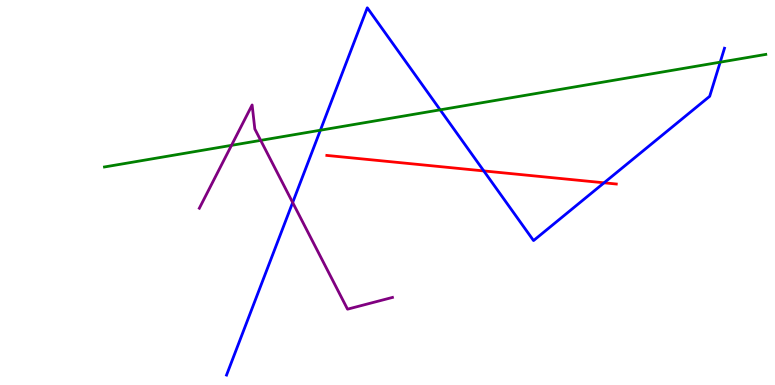[{'lines': ['blue', 'red'], 'intersections': [{'x': 6.24, 'y': 5.56}, {'x': 7.79, 'y': 5.25}]}, {'lines': ['green', 'red'], 'intersections': []}, {'lines': ['purple', 'red'], 'intersections': []}, {'lines': ['blue', 'green'], 'intersections': [{'x': 4.13, 'y': 6.62}, {'x': 5.68, 'y': 7.15}, {'x': 9.29, 'y': 8.39}]}, {'lines': ['blue', 'purple'], 'intersections': [{'x': 3.78, 'y': 4.74}]}, {'lines': ['green', 'purple'], 'intersections': [{'x': 2.99, 'y': 6.22}, {'x': 3.36, 'y': 6.35}]}]